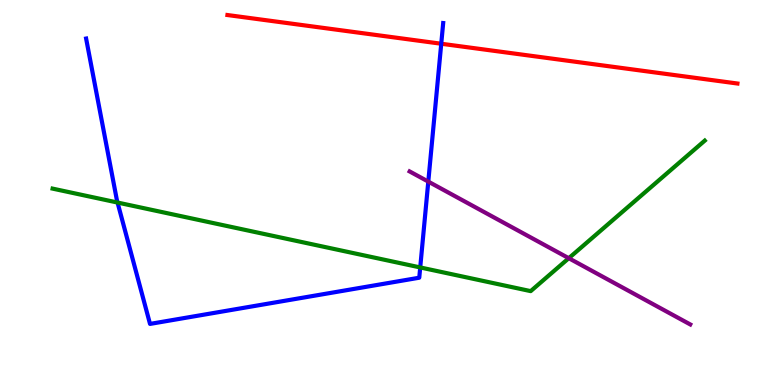[{'lines': ['blue', 'red'], 'intersections': [{'x': 5.69, 'y': 8.86}]}, {'lines': ['green', 'red'], 'intersections': []}, {'lines': ['purple', 'red'], 'intersections': []}, {'lines': ['blue', 'green'], 'intersections': [{'x': 1.52, 'y': 4.74}, {'x': 5.42, 'y': 3.05}]}, {'lines': ['blue', 'purple'], 'intersections': [{'x': 5.53, 'y': 5.28}]}, {'lines': ['green', 'purple'], 'intersections': [{'x': 7.34, 'y': 3.29}]}]